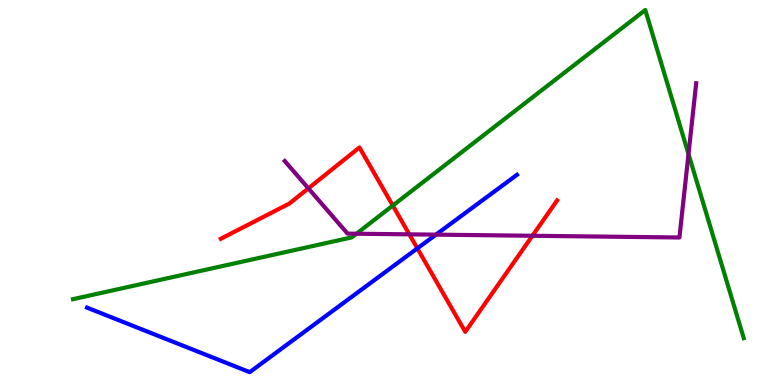[{'lines': ['blue', 'red'], 'intersections': [{'x': 5.39, 'y': 3.55}]}, {'lines': ['green', 'red'], 'intersections': [{'x': 5.07, 'y': 4.66}]}, {'lines': ['purple', 'red'], 'intersections': [{'x': 3.98, 'y': 5.11}, {'x': 5.28, 'y': 3.91}, {'x': 6.87, 'y': 3.88}]}, {'lines': ['blue', 'green'], 'intersections': []}, {'lines': ['blue', 'purple'], 'intersections': [{'x': 5.63, 'y': 3.91}]}, {'lines': ['green', 'purple'], 'intersections': [{'x': 4.6, 'y': 3.93}, {'x': 8.88, 'y': 6.0}]}]